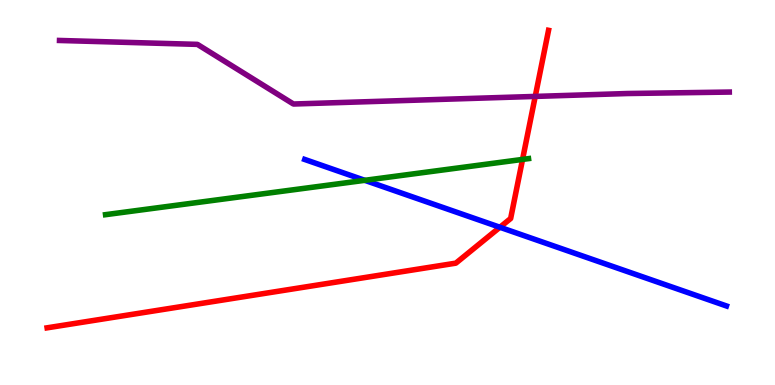[{'lines': ['blue', 'red'], 'intersections': [{'x': 6.45, 'y': 4.1}]}, {'lines': ['green', 'red'], 'intersections': [{'x': 6.74, 'y': 5.86}]}, {'lines': ['purple', 'red'], 'intersections': [{'x': 6.91, 'y': 7.5}]}, {'lines': ['blue', 'green'], 'intersections': [{'x': 4.71, 'y': 5.32}]}, {'lines': ['blue', 'purple'], 'intersections': []}, {'lines': ['green', 'purple'], 'intersections': []}]